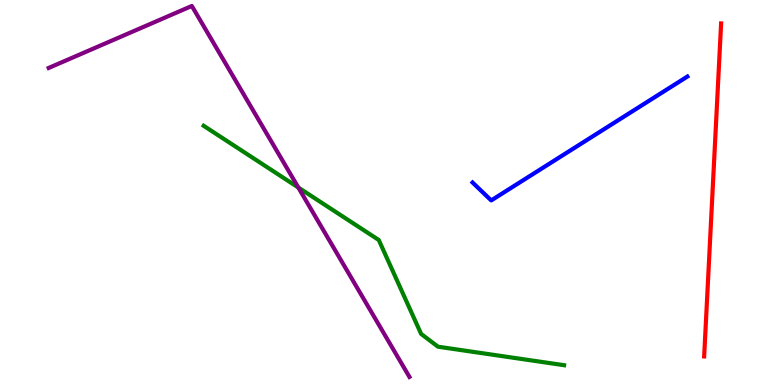[{'lines': ['blue', 'red'], 'intersections': []}, {'lines': ['green', 'red'], 'intersections': []}, {'lines': ['purple', 'red'], 'intersections': []}, {'lines': ['blue', 'green'], 'intersections': []}, {'lines': ['blue', 'purple'], 'intersections': []}, {'lines': ['green', 'purple'], 'intersections': [{'x': 3.85, 'y': 5.13}]}]